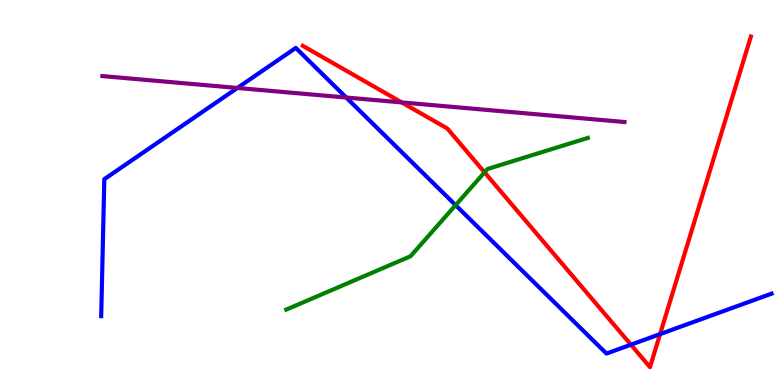[{'lines': ['blue', 'red'], 'intersections': [{'x': 8.14, 'y': 1.05}, {'x': 8.52, 'y': 1.32}]}, {'lines': ['green', 'red'], 'intersections': [{'x': 6.25, 'y': 5.52}]}, {'lines': ['purple', 'red'], 'intersections': [{'x': 5.18, 'y': 7.34}]}, {'lines': ['blue', 'green'], 'intersections': [{'x': 5.88, 'y': 4.67}]}, {'lines': ['blue', 'purple'], 'intersections': [{'x': 3.06, 'y': 7.72}, {'x': 4.47, 'y': 7.47}]}, {'lines': ['green', 'purple'], 'intersections': []}]